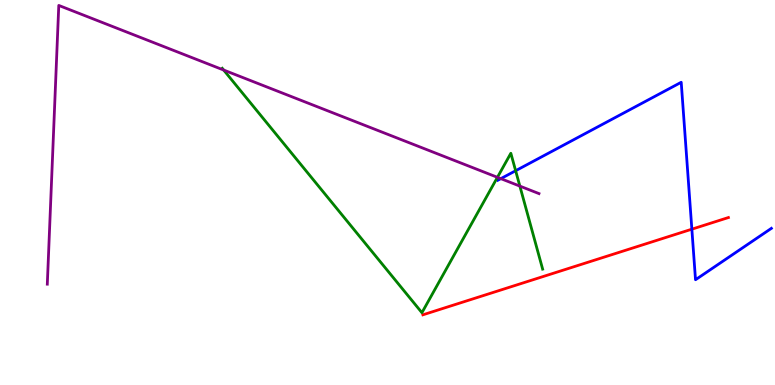[{'lines': ['blue', 'red'], 'intersections': [{'x': 8.93, 'y': 4.05}]}, {'lines': ['green', 'red'], 'intersections': []}, {'lines': ['purple', 'red'], 'intersections': []}, {'lines': ['blue', 'green'], 'intersections': [{'x': 6.65, 'y': 5.57}]}, {'lines': ['blue', 'purple'], 'intersections': [{'x': 6.46, 'y': 5.36}]}, {'lines': ['green', 'purple'], 'intersections': [{'x': 2.89, 'y': 8.18}, {'x': 6.42, 'y': 5.39}, {'x': 6.71, 'y': 5.17}]}]